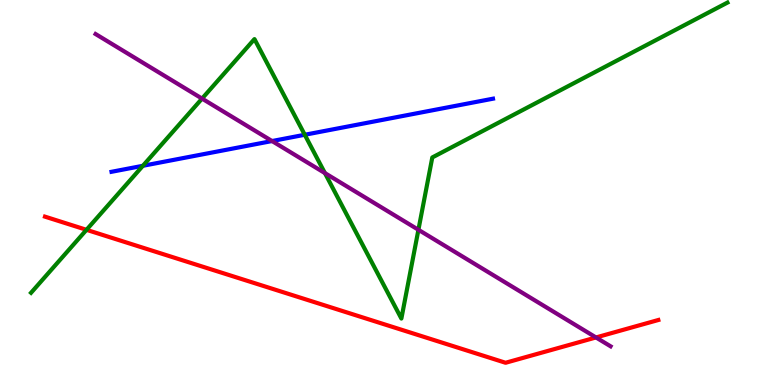[{'lines': ['blue', 'red'], 'intersections': []}, {'lines': ['green', 'red'], 'intersections': [{'x': 1.12, 'y': 4.03}]}, {'lines': ['purple', 'red'], 'intersections': [{'x': 7.69, 'y': 1.23}]}, {'lines': ['blue', 'green'], 'intersections': [{'x': 1.84, 'y': 5.69}, {'x': 3.93, 'y': 6.5}]}, {'lines': ['blue', 'purple'], 'intersections': [{'x': 3.51, 'y': 6.34}]}, {'lines': ['green', 'purple'], 'intersections': [{'x': 2.61, 'y': 7.44}, {'x': 4.19, 'y': 5.5}, {'x': 5.4, 'y': 4.03}]}]